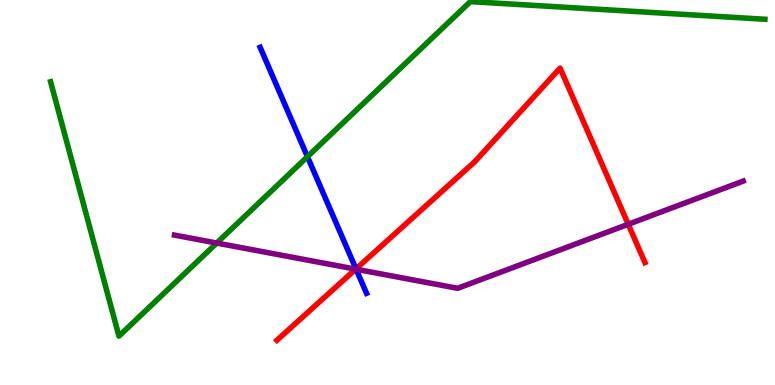[{'lines': ['blue', 'red'], 'intersections': [{'x': 4.59, 'y': 3.02}]}, {'lines': ['green', 'red'], 'intersections': []}, {'lines': ['purple', 'red'], 'intersections': [{'x': 4.59, 'y': 3.01}, {'x': 8.11, 'y': 4.17}]}, {'lines': ['blue', 'green'], 'intersections': [{'x': 3.97, 'y': 5.93}]}, {'lines': ['blue', 'purple'], 'intersections': [{'x': 4.6, 'y': 3.01}]}, {'lines': ['green', 'purple'], 'intersections': [{'x': 2.8, 'y': 3.69}]}]